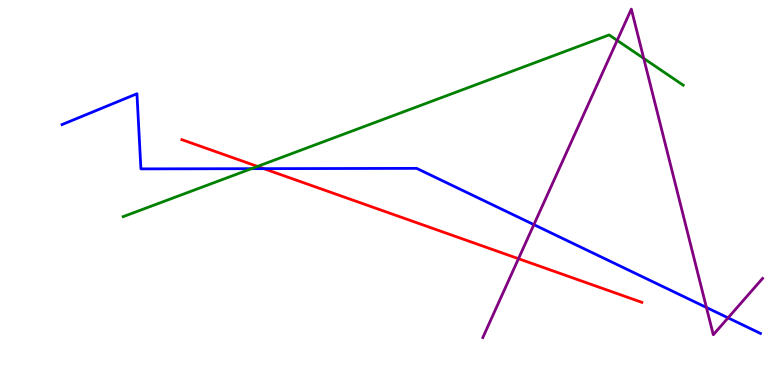[{'lines': ['blue', 'red'], 'intersections': [{'x': 3.4, 'y': 5.62}]}, {'lines': ['green', 'red'], 'intersections': [{'x': 3.32, 'y': 5.68}]}, {'lines': ['purple', 'red'], 'intersections': [{'x': 6.69, 'y': 3.28}]}, {'lines': ['blue', 'green'], 'intersections': [{'x': 3.24, 'y': 5.62}]}, {'lines': ['blue', 'purple'], 'intersections': [{'x': 6.89, 'y': 4.17}, {'x': 9.12, 'y': 2.01}, {'x': 9.39, 'y': 1.74}]}, {'lines': ['green', 'purple'], 'intersections': [{'x': 7.96, 'y': 8.95}, {'x': 8.31, 'y': 8.48}]}]